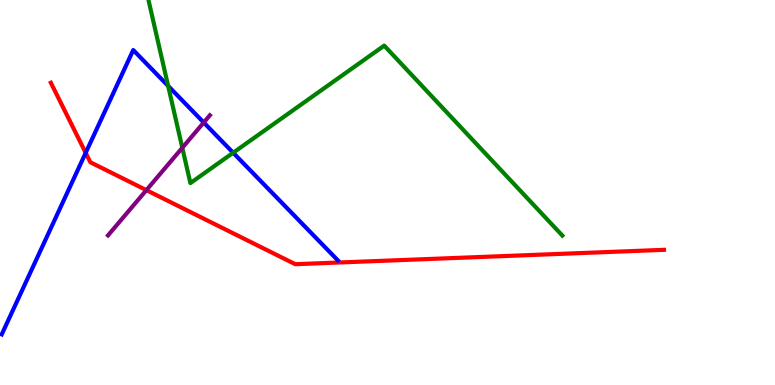[{'lines': ['blue', 'red'], 'intersections': [{'x': 1.11, 'y': 6.03}]}, {'lines': ['green', 'red'], 'intersections': []}, {'lines': ['purple', 'red'], 'intersections': [{'x': 1.89, 'y': 5.06}]}, {'lines': ['blue', 'green'], 'intersections': [{'x': 2.17, 'y': 7.77}, {'x': 3.01, 'y': 6.03}]}, {'lines': ['blue', 'purple'], 'intersections': [{'x': 2.63, 'y': 6.82}]}, {'lines': ['green', 'purple'], 'intersections': [{'x': 2.35, 'y': 6.16}]}]